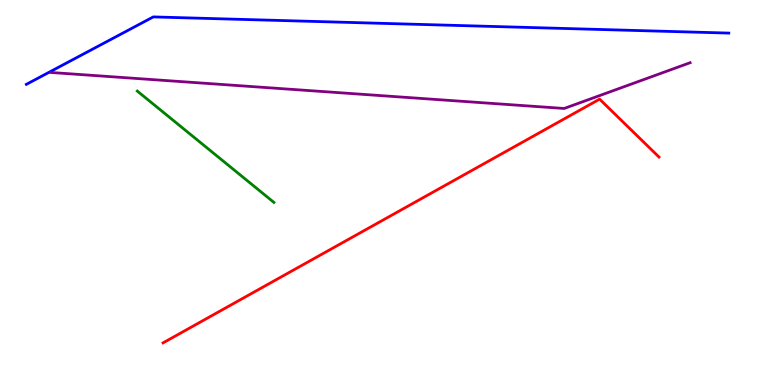[{'lines': ['blue', 'red'], 'intersections': []}, {'lines': ['green', 'red'], 'intersections': []}, {'lines': ['purple', 'red'], 'intersections': []}, {'lines': ['blue', 'green'], 'intersections': []}, {'lines': ['blue', 'purple'], 'intersections': []}, {'lines': ['green', 'purple'], 'intersections': []}]